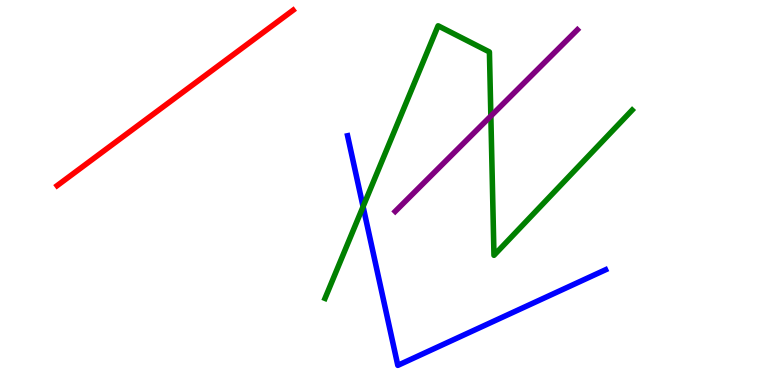[{'lines': ['blue', 'red'], 'intersections': []}, {'lines': ['green', 'red'], 'intersections': []}, {'lines': ['purple', 'red'], 'intersections': []}, {'lines': ['blue', 'green'], 'intersections': [{'x': 4.68, 'y': 4.63}]}, {'lines': ['blue', 'purple'], 'intersections': []}, {'lines': ['green', 'purple'], 'intersections': [{'x': 6.33, 'y': 6.99}]}]